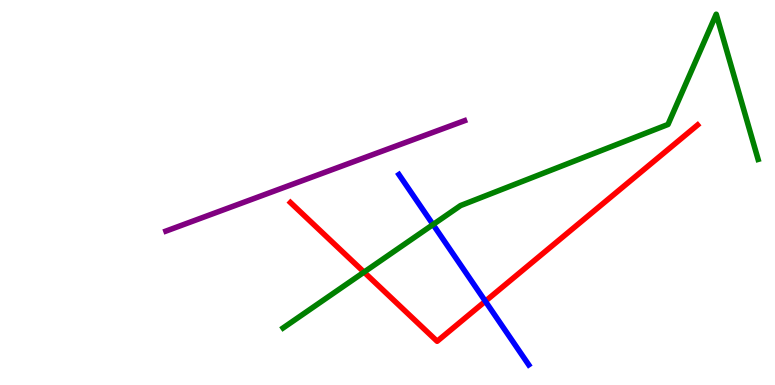[{'lines': ['blue', 'red'], 'intersections': [{'x': 6.26, 'y': 2.18}]}, {'lines': ['green', 'red'], 'intersections': [{'x': 4.7, 'y': 2.93}]}, {'lines': ['purple', 'red'], 'intersections': []}, {'lines': ['blue', 'green'], 'intersections': [{'x': 5.59, 'y': 4.17}]}, {'lines': ['blue', 'purple'], 'intersections': []}, {'lines': ['green', 'purple'], 'intersections': []}]